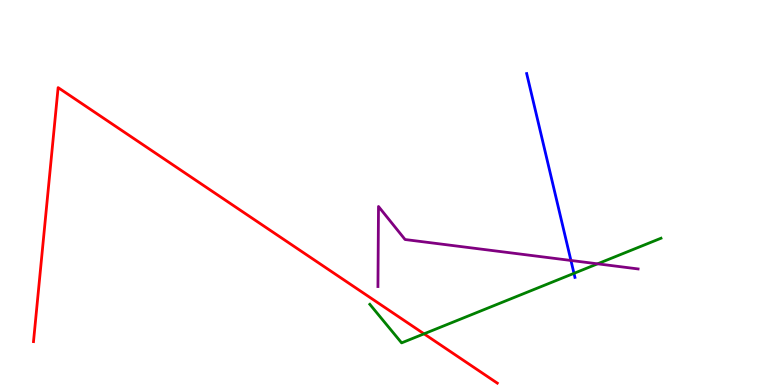[{'lines': ['blue', 'red'], 'intersections': []}, {'lines': ['green', 'red'], 'intersections': [{'x': 5.47, 'y': 1.33}]}, {'lines': ['purple', 'red'], 'intersections': []}, {'lines': ['blue', 'green'], 'intersections': [{'x': 7.41, 'y': 2.9}]}, {'lines': ['blue', 'purple'], 'intersections': [{'x': 7.37, 'y': 3.23}]}, {'lines': ['green', 'purple'], 'intersections': [{'x': 7.71, 'y': 3.15}]}]